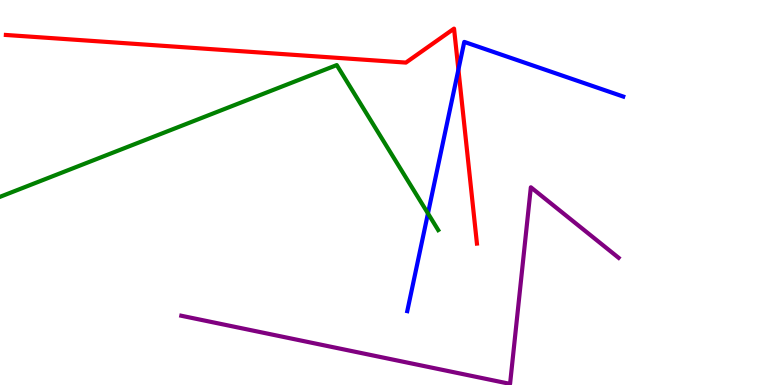[{'lines': ['blue', 'red'], 'intersections': [{'x': 5.91, 'y': 8.19}]}, {'lines': ['green', 'red'], 'intersections': []}, {'lines': ['purple', 'red'], 'intersections': []}, {'lines': ['blue', 'green'], 'intersections': [{'x': 5.52, 'y': 4.46}]}, {'lines': ['blue', 'purple'], 'intersections': []}, {'lines': ['green', 'purple'], 'intersections': []}]